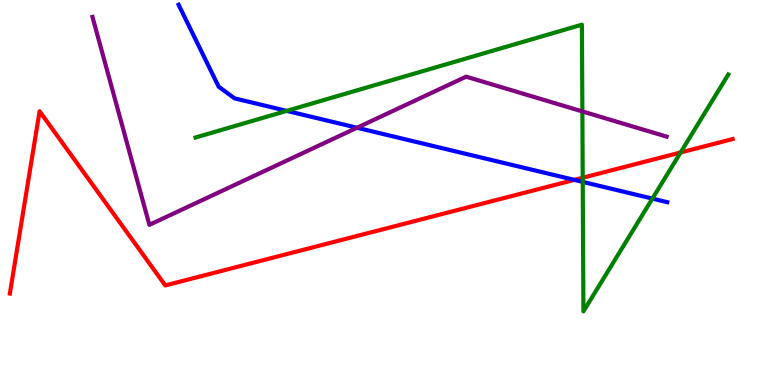[{'lines': ['blue', 'red'], 'intersections': [{'x': 7.41, 'y': 5.33}]}, {'lines': ['green', 'red'], 'intersections': [{'x': 7.52, 'y': 5.38}, {'x': 8.78, 'y': 6.04}]}, {'lines': ['purple', 'red'], 'intersections': []}, {'lines': ['blue', 'green'], 'intersections': [{'x': 3.7, 'y': 7.12}, {'x': 7.52, 'y': 5.28}, {'x': 8.42, 'y': 4.84}]}, {'lines': ['blue', 'purple'], 'intersections': [{'x': 4.61, 'y': 6.68}]}, {'lines': ['green', 'purple'], 'intersections': [{'x': 7.51, 'y': 7.11}]}]